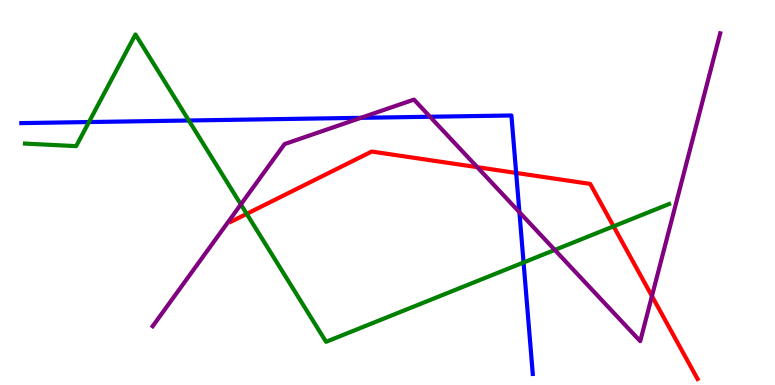[{'lines': ['blue', 'red'], 'intersections': [{'x': 6.66, 'y': 5.51}]}, {'lines': ['green', 'red'], 'intersections': [{'x': 3.18, 'y': 4.45}, {'x': 7.92, 'y': 4.12}]}, {'lines': ['purple', 'red'], 'intersections': [{'x': 6.16, 'y': 5.66}, {'x': 8.41, 'y': 2.31}]}, {'lines': ['blue', 'green'], 'intersections': [{'x': 1.15, 'y': 6.83}, {'x': 2.44, 'y': 6.87}, {'x': 6.76, 'y': 3.18}]}, {'lines': ['blue', 'purple'], 'intersections': [{'x': 4.66, 'y': 6.94}, {'x': 5.55, 'y': 6.97}, {'x': 6.7, 'y': 4.49}]}, {'lines': ['green', 'purple'], 'intersections': [{'x': 3.11, 'y': 4.69}, {'x': 7.16, 'y': 3.51}]}]